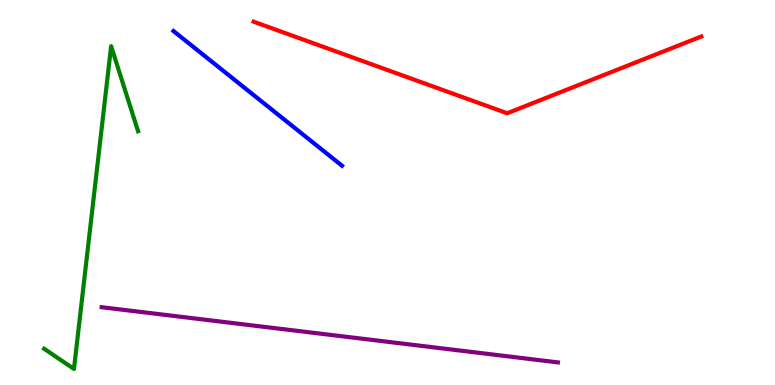[{'lines': ['blue', 'red'], 'intersections': []}, {'lines': ['green', 'red'], 'intersections': []}, {'lines': ['purple', 'red'], 'intersections': []}, {'lines': ['blue', 'green'], 'intersections': []}, {'lines': ['blue', 'purple'], 'intersections': []}, {'lines': ['green', 'purple'], 'intersections': []}]